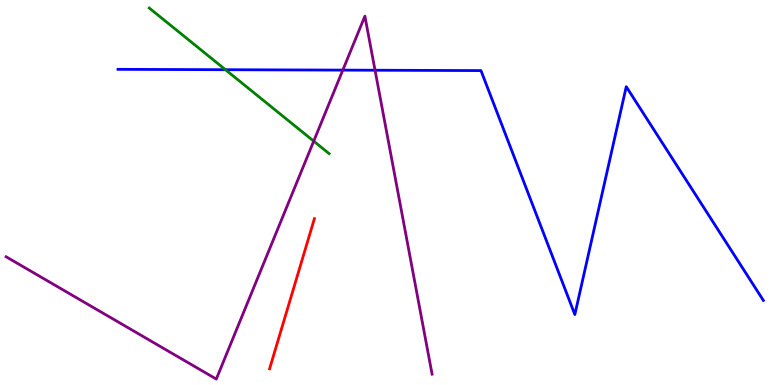[{'lines': ['blue', 'red'], 'intersections': []}, {'lines': ['green', 'red'], 'intersections': []}, {'lines': ['purple', 'red'], 'intersections': []}, {'lines': ['blue', 'green'], 'intersections': [{'x': 2.91, 'y': 8.19}]}, {'lines': ['blue', 'purple'], 'intersections': [{'x': 4.42, 'y': 8.18}, {'x': 4.84, 'y': 8.18}]}, {'lines': ['green', 'purple'], 'intersections': [{'x': 4.05, 'y': 6.33}]}]